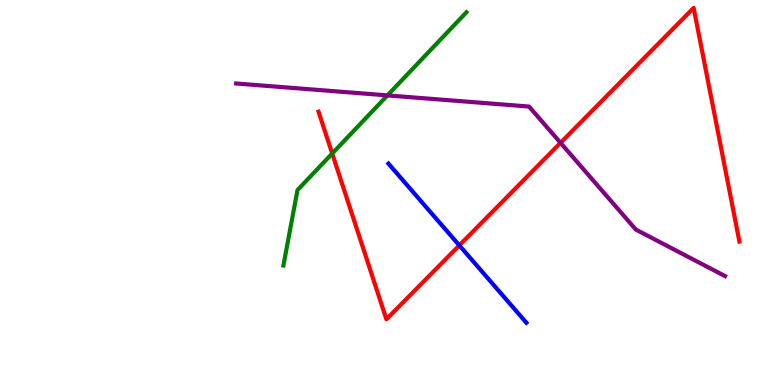[{'lines': ['blue', 'red'], 'intersections': [{'x': 5.93, 'y': 3.63}]}, {'lines': ['green', 'red'], 'intersections': [{'x': 4.29, 'y': 6.01}]}, {'lines': ['purple', 'red'], 'intersections': [{'x': 7.23, 'y': 6.29}]}, {'lines': ['blue', 'green'], 'intersections': []}, {'lines': ['blue', 'purple'], 'intersections': []}, {'lines': ['green', 'purple'], 'intersections': [{'x': 5.0, 'y': 7.52}]}]